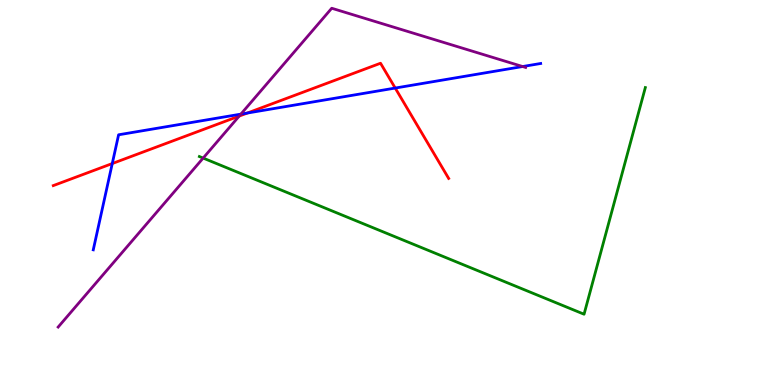[{'lines': ['blue', 'red'], 'intersections': [{'x': 1.45, 'y': 5.75}, {'x': 3.19, 'y': 7.06}, {'x': 5.1, 'y': 7.71}]}, {'lines': ['green', 'red'], 'intersections': []}, {'lines': ['purple', 'red'], 'intersections': [{'x': 3.09, 'y': 6.98}]}, {'lines': ['blue', 'green'], 'intersections': []}, {'lines': ['blue', 'purple'], 'intersections': [{'x': 3.11, 'y': 7.04}, {'x': 6.74, 'y': 8.27}]}, {'lines': ['green', 'purple'], 'intersections': [{'x': 2.62, 'y': 5.89}]}]